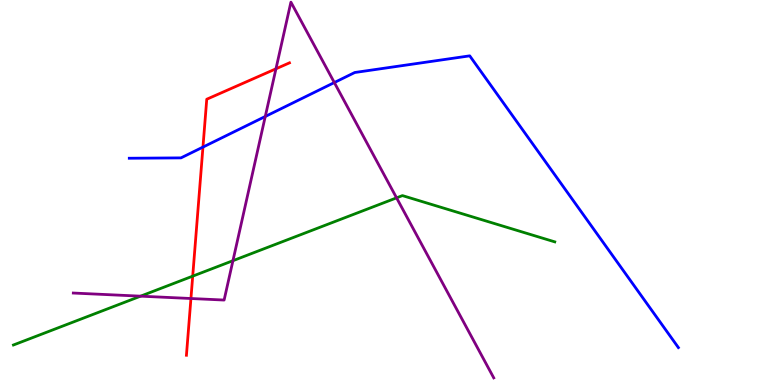[{'lines': ['blue', 'red'], 'intersections': [{'x': 2.62, 'y': 6.18}]}, {'lines': ['green', 'red'], 'intersections': [{'x': 2.49, 'y': 2.83}]}, {'lines': ['purple', 'red'], 'intersections': [{'x': 2.46, 'y': 2.25}, {'x': 3.56, 'y': 8.21}]}, {'lines': ['blue', 'green'], 'intersections': []}, {'lines': ['blue', 'purple'], 'intersections': [{'x': 3.42, 'y': 6.97}, {'x': 4.31, 'y': 7.86}]}, {'lines': ['green', 'purple'], 'intersections': [{'x': 1.81, 'y': 2.31}, {'x': 3.01, 'y': 3.23}, {'x': 5.12, 'y': 4.86}]}]